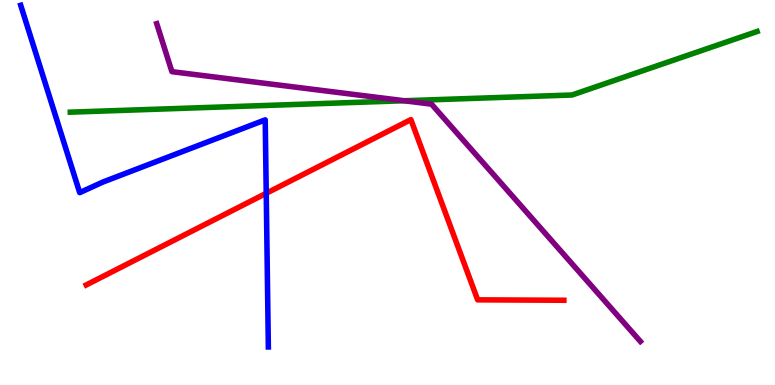[{'lines': ['blue', 'red'], 'intersections': [{'x': 3.44, 'y': 4.98}]}, {'lines': ['green', 'red'], 'intersections': []}, {'lines': ['purple', 'red'], 'intersections': []}, {'lines': ['blue', 'green'], 'intersections': []}, {'lines': ['blue', 'purple'], 'intersections': []}, {'lines': ['green', 'purple'], 'intersections': [{'x': 5.21, 'y': 7.38}]}]